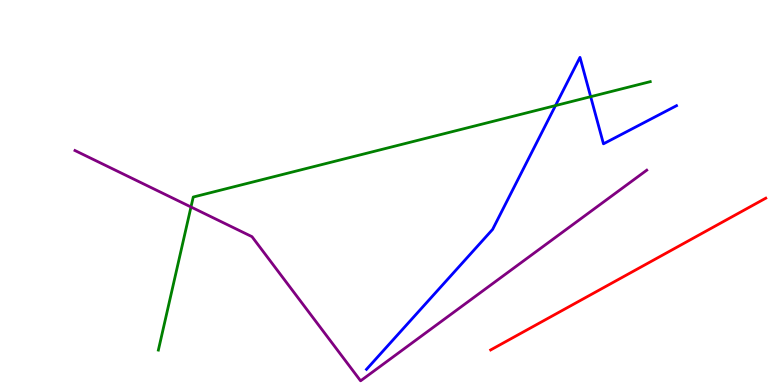[{'lines': ['blue', 'red'], 'intersections': []}, {'lines': ['green', 'red'], 'intersections': []}, {'lines': ['purple', 'red'], 'intersections': []}, {'lines': ['blue', 'green'], 'intersections': [{'x': 7.17, 'y': 7.26}, {'x': 7.62, 'y': 7.49}]}, {'lines': ['blue', 'purple'], 'intersections': []}, {'lines': ['green', 'purple'], 'intersections': [{'x': 2.46, 'y': 4.62}]}]